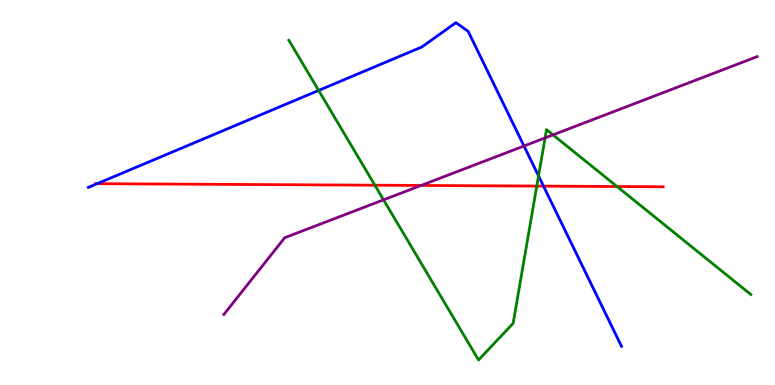[{'lines': ['blue', 'red'], 'intersections': [{'x': 1.25, 'y': 5.23}, {'x': 7.01, 'y': 5.17}]}, {'lines': ['green', 'red'], 'intersections': [{'x': 4.84, 'y': 5.19}, {'x': 6.93, 'y': 5.17}, {'x': 7.96, 'y': 5.16}]}, {'lines': ['purple', 'red'], 'intersections': [{'x': 5.43, 'y': 5.18}]}, {'lines': ['blue', 'green'], 'intersections': [{'x': 4.11, 'y': 7.65}, {'x': 6.95, 'y': 5.43}]}, {'lines': ['blue', 'purple'], 'intersections': [{'x': 6.76, 'y': 6.21}]}, {'lines': ['green', 'purple'], 'intersections': [{'x': 4.95, 'y': 4.81}, {'x': 7.03, 'y': 6.42}, {'x': 7.14, 'y': 6.5}]}]